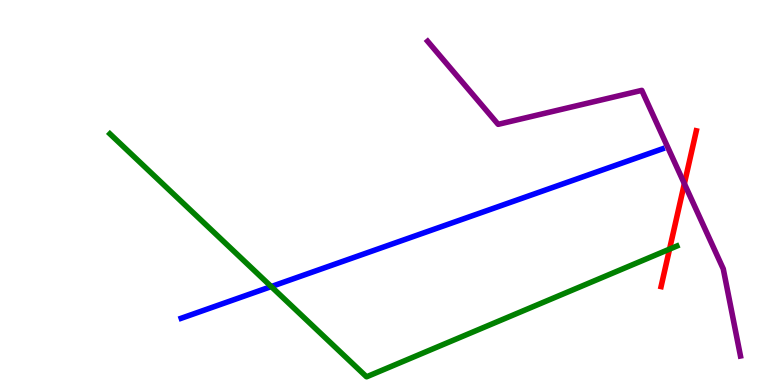[{'lines': ['blue', 'red'], 'intersections': []}, {'lines': ['green', 'red'], 'intersections': [{'x': 8.64, 'y': 3.53}]}, {'lines': ['purple', 'red'], 'intersections': [{'x': 8.83, 'y': 5.23}]}, {'lines': ['blue', 'green'], 'intersections': [{'x': 3.5, 'y': 2.56}]}, {'lines': ['blue', 'purple'], 'intersections': []}, {'lines': ['green', 'purple'], 'intersections': []}]